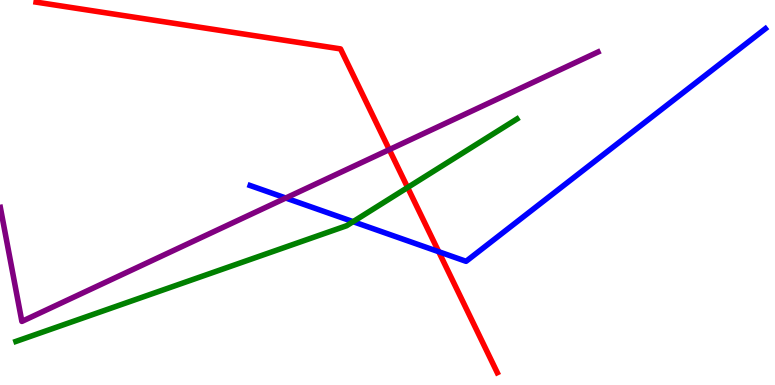[{'lines': ['blue', 'red'], 'intersections': [{'x': 5.66, 'y': 3.46}]}, {'lines': ['green', 'red'], 'intersections': [{'x': 5.26, 'y': 5.13}]}, {'lines': ['purple', 'red'], 'intersections': [{'x': 5.02, 'y': 6.11}]}, {'lines': ['blue', 'green'], 'intersections': [{'x': 4.56, 'y': 4.24}]}, {'lines': ['blue', 'purple'], 'intersections': [{'x': 3.69, 'y': 4.86}]}, {'lines': ['green', 'purple'], 'intersections': []}]